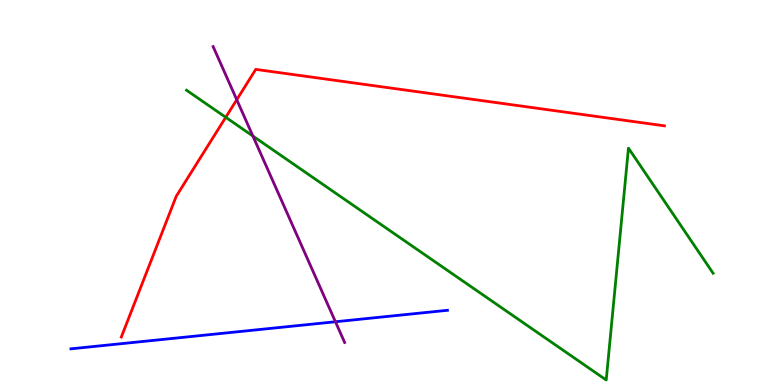[{'lines': ['blue', 'red'], 'intersections': []}, {'lines': ['green', 'red'], 'intersections': [{'x': 2.91, 'y': 6.95}]}, {'lines': ['purple', 'red'], 'intersections': [{'x': 3.05, 'y': 7.41}]}, {'lines': ['blue', 'green'], 'intersections': []}, {'lines': ['blue', 'purple'], 'intersections': [{'x': 4.33, 'y': 1.64}]}, {'lines': ['green', 'purple'], 'intersections': [{'x': 3.26, 'y': 6.47}]}]